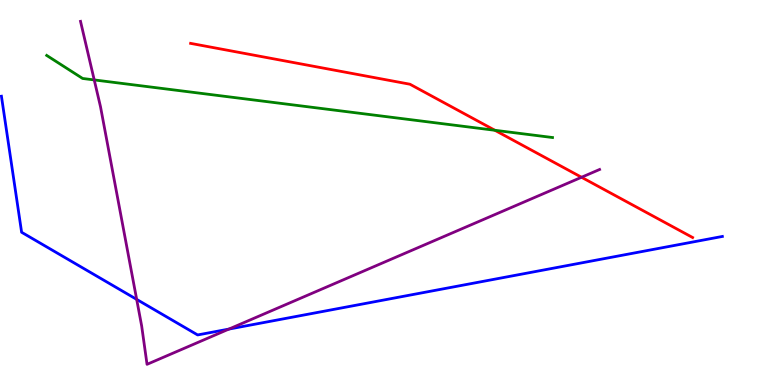[{'lines': ['blue', 'red'], 'intersections': []}, {'lines': ['green', 'red'], 'intersections': [{'x': 6.39, 'y': 6.62}]}, {'lines': ['purple', 'red'], 'intersections': [{'x': 7.5, 'y': 5.4}]}, {'lines': ['blue', 'green'], 'intersections': []}, {'lines': ['blue', 'purple'], 'intersections': [{'x': 1.76, 'y': 2.22}, {'x': 2.95, 'y': 1.45}]}, {'lines': ['green', 'purple'], 'intersections': [{'x': 1.22, 'y': 7.92}]}]